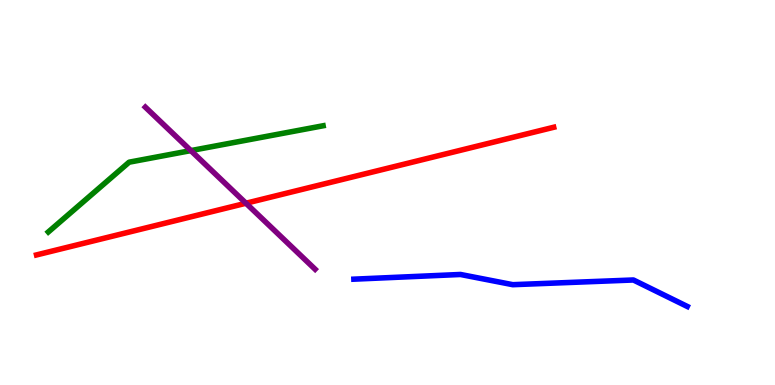[{'lines': ['blue', 'red'], 'intersections': []}, {'lines': ['green', 'red'], 'intersections': []}, {'lines': ['purple', 'red'], 'intersections': [{'x': 3.17, 'y': 4.72}]}, {'lines': ['blue', 'green'], 'intersections': []}, {'lines': ['blue', 'purple'], 'intersections': []}, {'lines': ['green', 'purple'], 'intersections': [{'x': 2.46, 'y': 6.09}]}]